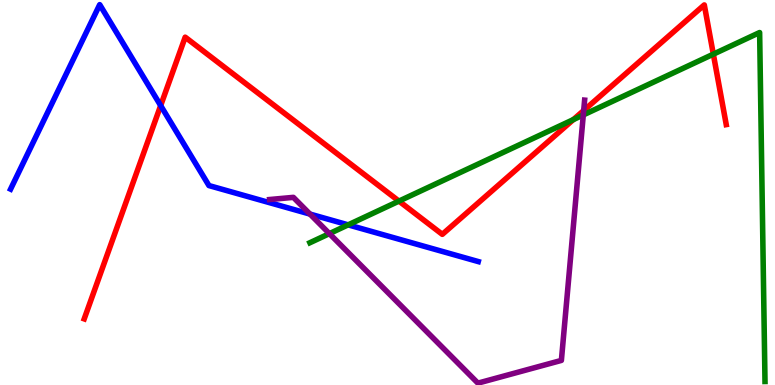[{'lines': ['blue', 'red'], 'intersections': [{'x': 2.07, 'y': 7.26}]}, {'lines': ['green', 'red'], 'intersections': [{'x': 5.15, 'y': 4.78}, {'x': 7.4, 'y': 6.89}, {'x': 9.2, 'y': 8.59}]}, {'lines': ['purple', 'red'], 'intersections': [{'x': 7.53, 'y': 7.13}]}, {'lines': ['blue', 'green'], 'intersections': [{'x': 4.49, 'y': 4.16}]}, {'lines': ['blue', 'purple'], 'intersections': [{'x': 4.0, 'y': 4.44}]}, {'lines': ['green', 'purple'], 'intersections': [{'x': 4.25, 'y': 3.93}, {'x': 7.53, 'y': 7.01}]}]